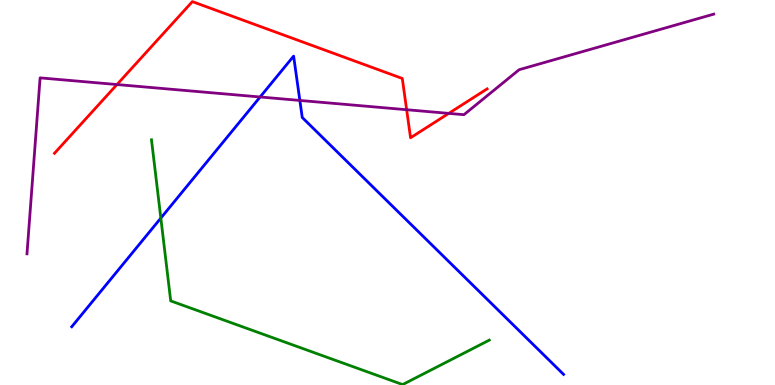[{'lines': ['blue', 'red'], 'intersections': []}, {'lines': ['green', 'red'], 'intersections': []}, {'lines': ['purple', 'red'], 'intersections': [{'x': 1.51, 'y': 7.8}, {'x': 5.25, 'y': 7.15}, {'x': 5.79, 'y': 7.06}]}, {'lines': ['blue', 'green'], 'intersections': [{'x': 2.08, 'y': 4.34}]}, {'lines': ['blue', 'purple'], 'intersections': [{'x': 3.36, 'y': 7.48}, {'x': 3.87, 'y': 7.39}]}, {'lines': ['green', 'purple'], 'intersections': []}]